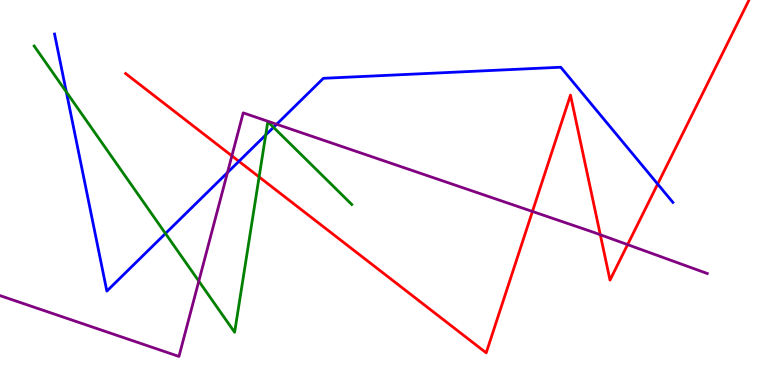[{'lines': ['blue', 'red'], 'intersections': [{'x': 3.08, 'y': 5.81}, {'x': 8.49, 'y': 5.22}]}, {'lines': ['green', 'red'], 'intersections': [{'x': 3.34, 'y': 5.4}]}, {'lines': ['purple', 'red'], 'intersections': [{'x': 2.99, 'y': 5.95}, {'x': 6.87, 'y': 4.51}, {'x': 7.75, 'y': 3.9}, {'x': 8.1, 'y': 3.65}]}, {'lines': ['blue', 'green'], 'intersections': [{'x': 0.856, 'y': 7.61}, {'x': 2.14, 'y': 3.93}, {'x': 3.43, 'y': 6.49}, {'x': 3.53, 'y': 6.69}]}, {'lines': ['blue', 'purple'], 'intersections': [{'x': 2.94, 'y': 5.52}, {'x': 3.57, 'y': 6.77}]}, {'lines': ['green', 'purple'], 'intersections': [{'x': 2.57, 'y': 2.7}]}]